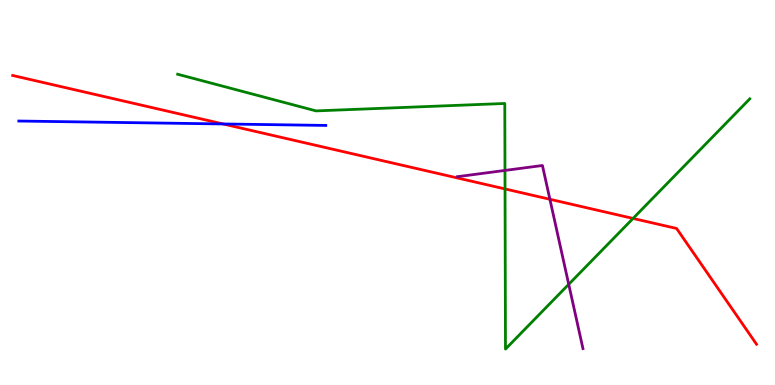[{'lines': ['blue', 'red'], 'intersections': [{'x': 2.88, 'y': 6.78}]}, {'lines': ['green', 'red'], 'intersections': [{'x': 6.52, 'y': 5.09}, {'x': 8.17, 'y': 4.33}]}, {'lines': ['purple', 'red'], 'intersections': [{'x': 7.1, 'y': 4.82}]}, {'lines': ['blue', 'green'], 'intersections': []}, {'lines': ['blue', 'purple'], 'intersections': []}, {'lines': ['green', 'purple'], 'intersections': [{'x': 6.52, 'y': 5.57}, {'x': 7.34, 'y': 2.62}]}]